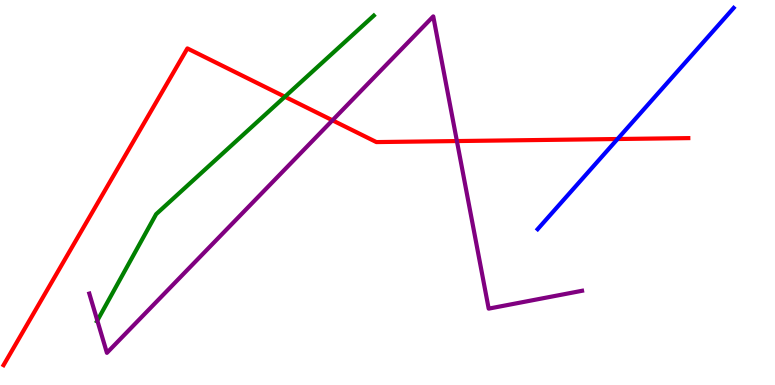[{'lines': ['blue', 'red'], 'intersections': [{'x': 7.97, 'y': 6.39}]}, {'lines': ['green', 'red'], 'intersections': [{'x': 3.68, 'y': 7.49}]}, {'lines': ['purple', 'red'], 'intersections': [{'x': 4.29, 'y': 6.87}, {'x': 5.9, 'y': 6.34}]}, {'lines': ['blue', 'green'], 'intersections': []}, {'lines': ['blue', 'purple'], 'intersections': []}, {'lines': ['green', 'purple'], 'intersections': [{'x': 1.26, 'y': 1.67}]}]